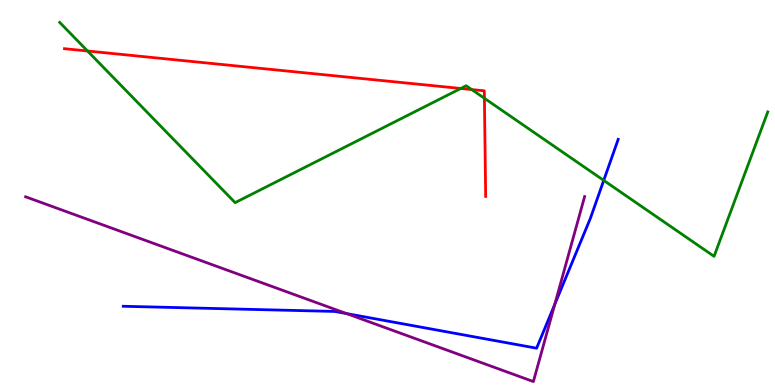[{'lines': ['blue', 'red'], 'intersections': []}, {'lines': ['green', 'red'], 'intersections': [{'x': 1.13, 'y': 8.68}, {'x': 5.95, 'y': 7.7}, {'x': 6.09, 'y': 7.67}, {'x': 6.25, 'y': 7.45}]}, {'lines': ['purple', 'red'], 'intersections': []}, {'lines': ['blue', 'green'], 'intersections': [{'x': 7.79, 'y': 5.31}]}, {'lines': ['blue', 'purple'], 'intersections': [{'x': 4.47, 'y': 1.85}, {'x': 7.16, 'y': 2.1}]}, {'lines': ['green', 'purple'], 'intersections': []}]